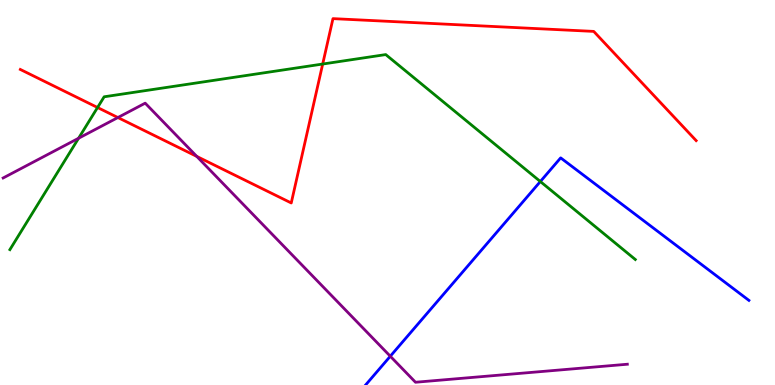[{'lines': ['blue', 'red'], 'intersections': []}, {'lines': ['green', 'red'], 'intersections': [{'x': 1.26, 'y': 7.21}, {'x': 4.16, 'y': 8.34}]}, {'lines': ['purple', 'red'], 'intersections': [{'x': 1.52, 'y': 6.95}, {'x': 2.54, 'y': 5.94}]}, {'lines': ['blue', 'green'], 'intersections': [{'x': 6.97, 'y': 5.28}]}, {'lines': ['blue', 'purple'], 'intersections': [{'x': 5.04, 'y': 0.747}]}, {'lines': ['green', 'purple'], 'intersections': [{'x': 1.01, 'y': 6.41}]}]